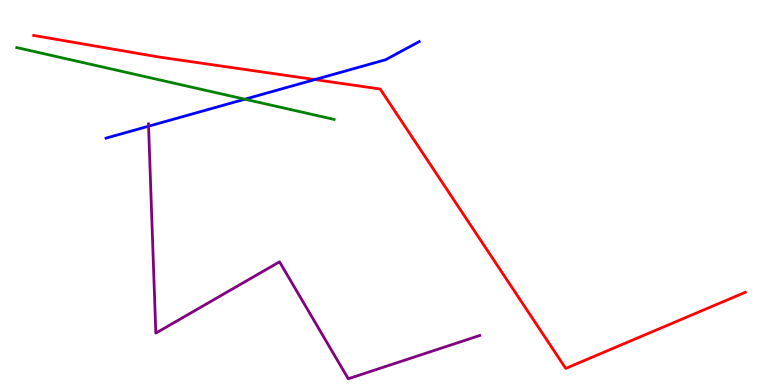[{'lines': ['blue', 'red'], 'intersections': [{'x': 4.06, 'y': 7.93}]}, {'lines': ['green', 'red'], 'intersections': []}, {'lines': ['purple', 'red'], 'intersections': []}, {'lines': ['blue', 'green'], 'intersections': [{'x': 3.16, 'y': 7.42}]}, {'lines': ['blue', 'purple'], 'intersections': [{'x': 1.92, 'y': 6.72}]}, {'lines': ['green', 'purple'], 'intersections': []}]